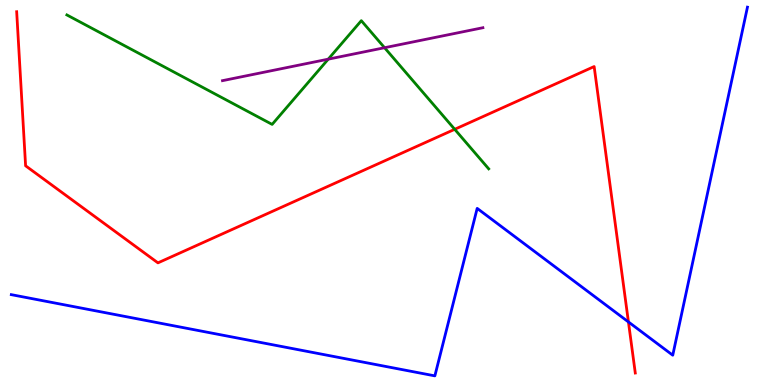[{'lines': ['blue', 'red'], 'intersections': [{'x': 8.11, 'y': 1.64}]}, {'lines': ['green', 'red'], 'intersections': [{'x': 5.87, 'y': 6.64}]}, {'lines': ['purple', 'red'], 'intersections': []}, {'lines': ['blue', 'green'], 'intersections': []}, {'lines': ['blue', 'purple'], 'intersections': []}, {'lines': ['green', 'purple'], 'intersections': [{'x': 4.24, 'y': 8.46}, {'x': 4.96, 'y': 8.76}]}]